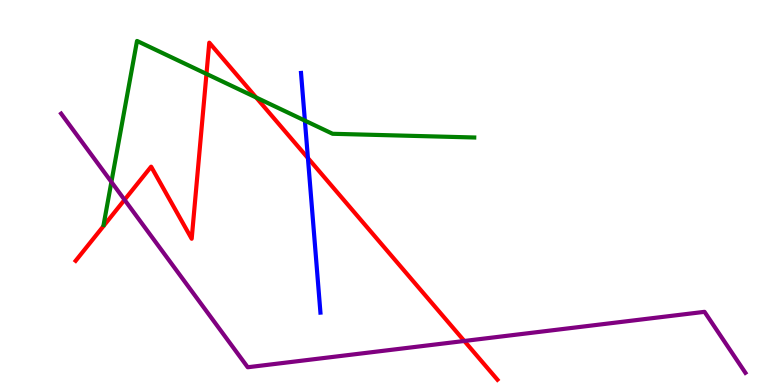[{'lines': ['blue', 'red'], 'intersections': [{'x': 3.97, 'y': 5.9}]}, {'lines': ['green', 'red'], 'intersections': [{'x': 2.66, 'y': 8.08}, {'x': 3.31, 'y': 7.47}]}, {'lines': ['purple', 'red'], 'intersections': [{'x': 1.61, 'y': 4.81}, {'x': 5.99, 'y': 1.14}]}, {'lines': ['blue', 'green'], 'intersections': [{'x': 3.93, 'y': 6.87}]}, {'lines': ['blue', 'purple'], 'intersections': []}, {'lines': ['green', 'purple'], 'intersections': [{'x': 1.44, 'y': 5.27}]}]